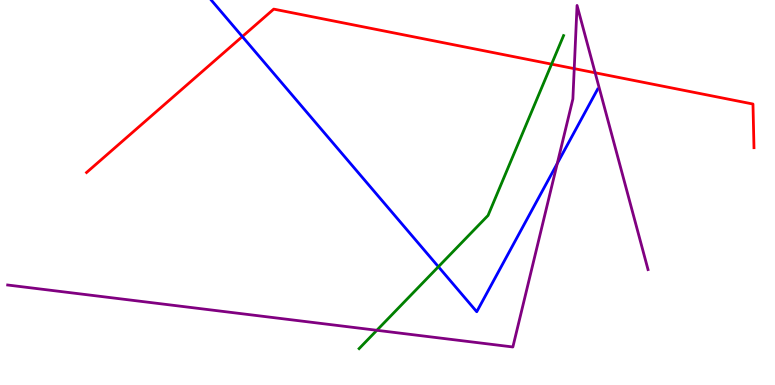[{'lines': ['blue', 'red'], 'intersections': [{'x': 3.13, 'y': 9.05}]}, {'lines': ['green', 'red'], 'intersections': [{'x': 7.12, 'y': 8.33}]}, {'lines': ['purple', 'red'], 'intersections': [{'x': 7.41, 'y': 8.22}, {'x': 7.68, 'y': 8.11}]}, {'lines': ['blue', 'green'], 'intersections': [{'x': 5.66, 'y': 3.07}]}, {'lines': ['blue', 'purple'], 'intersections': [{'x': 7.19, 'y': 5.75}]}, {'lines': ['green', 'purple'], 'intersections': [{'x': 4.86, 'y': 1.42}]}]